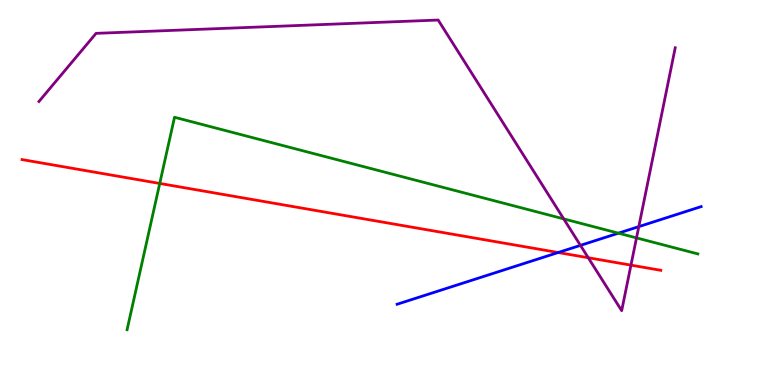[{'lines': ['blue', 'red'], 'intersections': [{'x': 7.2, 'y': 3.44}]}, {'lines': ['green', 'red'], 'intersections': [{'x': 2.06, 'y': 5.23}]}, {'lines': ['purple', 'red'], 'intersections': [{'x': 7.59, 'y': 3.31}, {'x': 8.14, 'y': 3.11}]}, {'lines': ['blue', 'green'], 'intersections': [{'x': 7.98, 'y': 3.94}]}, {'lines': ['blue', 'purple'], 'intersections': [{'x': 7.49, 'y': 3.63}, {'x': 8.24, 'y': 4.11}]}, {'lines': ['green', 'purple'], 'intersections': [{'x': 7.27, 'y': 4.31}, {'x': 8.21, 'y': 3.82}]}]